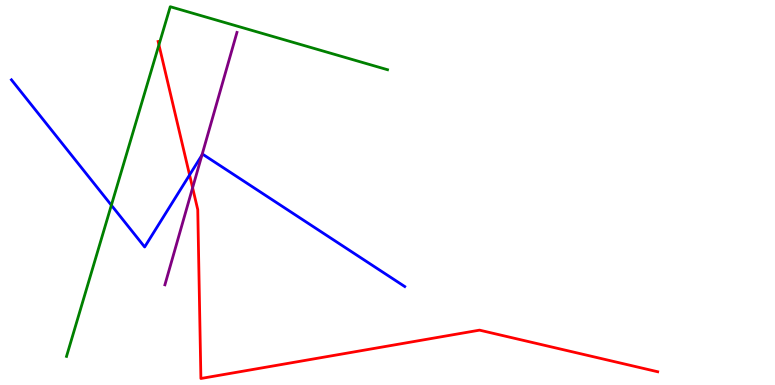[{'lines': ['blue', 'red'], 'intersections': [{'x': 2.45, 'y': 5.46}]}, {'lines': ['green', 'red'], 'intersections': [{'x': 2.05, 'y': 8.83}]}, {'lines': ['purple', 'red'], 'intersections': [{'x': 2.49, 'y': 5.12}]}, {'lines': ['blue', 'green'], 'intersections': [{'x': 1.44, 'y': 4.67}]}, {'lines': ['blue', 'purple'], 'intersections': [{'x': 2.61, 'y': 5.97}]}, {'lines': ['green', 'purple'], 'intersections': []}]